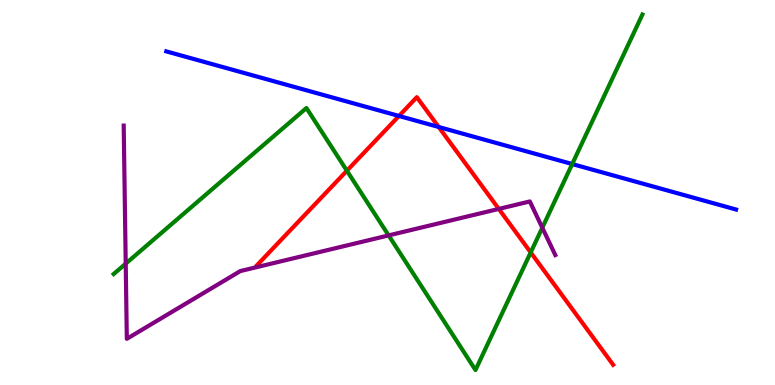[{'lines': ['blue', 'red'], 'intersections': [{'x': 5.15, 'y': 6.99}, {'x': 5.66, 'y': 6.7}]}, {'lines': ['green', 'red'], 'intersections': [{'x': 4.48, 'y': 5.57}, {'x': 6.85, 'y': 3.44}]}, {'lines': ['purple', 'red'], 'intersections': [{'x': 6.44, 'y': 4.57}]}, {'lines': ['blue', 'green'], 'intersections': [{'x': 7.38, 'y': 5.74}]}, {'lines': ['blue', 'purple'], 'intersections': []}, {'lines': ['green', 'purple'], 'intersections': [{'x': 1.62, 'y': 3.15}, {'x': 5.01, 'y': 3.89}, {'x': 7.0, 'y': 4.09}]}]